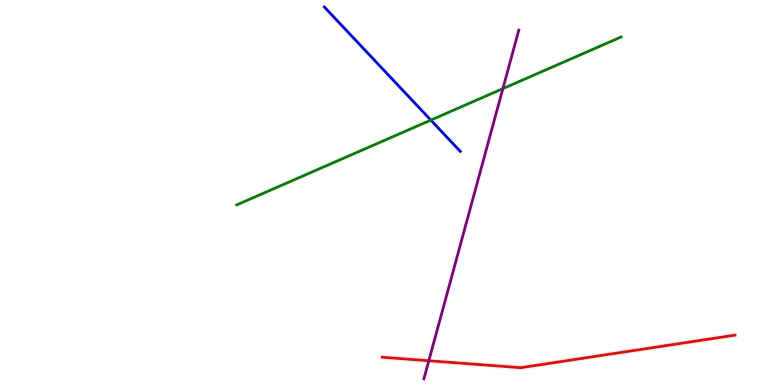[{'lines': ['blue', 'red'], 'intersections': []}, {'lines': ['green', 'red'], 'intersections': []}, {'lines': ['purple', 'red'], 'intersections': [{'x': 5.53, 'y': 0.63}]}, {'lines': ['blue', 'green'], 'intersections': [{'x': 5.56, 'y': 6.88}]}, {'lines': ['blue', 'purple'], 'intersections': []}, {'lines': ['green', 'purple'], 'intersections': [{'x': 6.49, 'y': 7.7}]}]